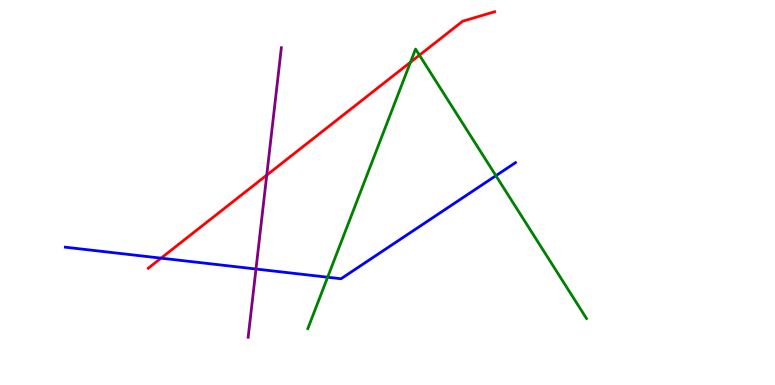[{'lines': ['blue', 'red'], 'intersections': [{'x': 2.08, 'y': 3.29}]}, {'lines': ['green', 'red'], 'intersections': [{'x': 5.3, 'y': 8.38}, {'x': 5.41, 'y': 8.57}]}, {'lines': ['purple', 'red'], 'intersections': [{'x': 3.44, 'y': 5.45}]}, {'lines': ['blue', 'green'], 'intersections': [{'x': 4.23, 'y': 2.8}, {'x': 6.4, 'y': 5.44}]}, {'lines': ['blue', 'purple'], 'intersections': [{'x': 3.3, 'y': 3.01}]}, {'lines': ['green', 'purple'], 'intersections': []}]